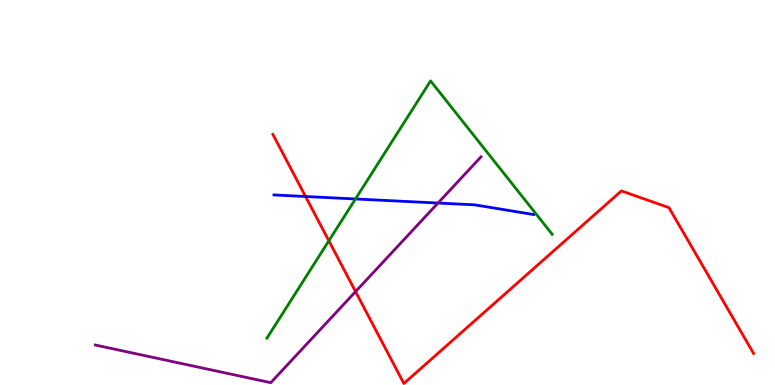[{'lines': ['blue', 'red'], 'intersections': [{'x': 3.94, 'y': 4.9}]}, {'lines': ['green', 'red'], 'intersections': [{'x': 4.24, 'y': 3.75}]}, {'lines': ['purple', 'red'], 'intersections': [{'x': 4.59, 'y': 2.43}]}, {'lines': ['blue', 'green'], 'intersections': [{'x': 4.59, 'y': 4.83}]}, {'lines': ['blue', 'purple'], 'intersections': [{'x': 5.65, 'y': 4.73}]}, {'lines': ['green', 'purple'], 'intersections': []}]